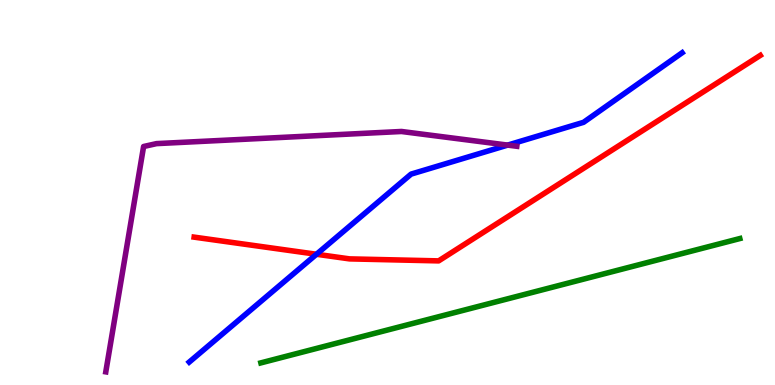[{'lines': ['blue', 'red'], 'intersections': [{'x': 4.08, 'y': 3.4}]}, {'lines': ['green', 'red'], 'intersections': []}, {'lines': ['purple', 'red'], 'intersections': []}, {'lines': ['blue', 'green'], 'intersections': []}, {'lines': ['blue', 'purple'], 'intersections': [{'x': 6.55, 'y': 6.23}]}, {'lines': ['green', 'purple'], 'intersections': []}]